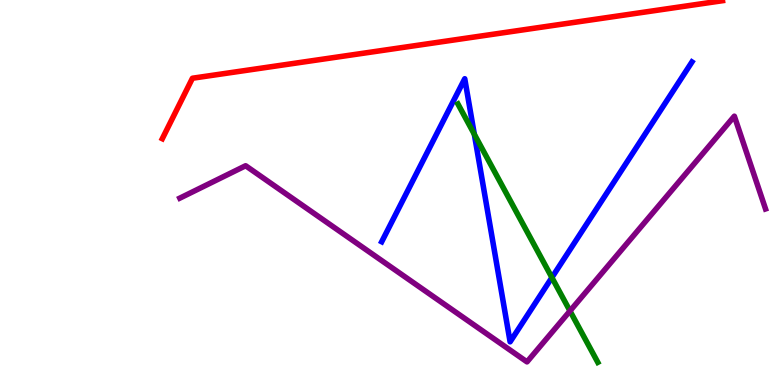[{'lines': ['blue', 'red'], 'intersections': []}, {'lines': ['green', 'red'], 'intersections': []}, {'lines': ['purple', 'red'], 'intersections': []}, {'lines': ['blue', 'green'], 'intersections': [{'x': 6.12, 'y': 6.51}, {'x': 7.12, 'y': 2.79}]}, {'lines': ['blue', 'purple'], 'intersections': []}, {'lines': ['green', 'purple'], 'intersections': [{'x': 7.35, 'y': 1.92}]}]